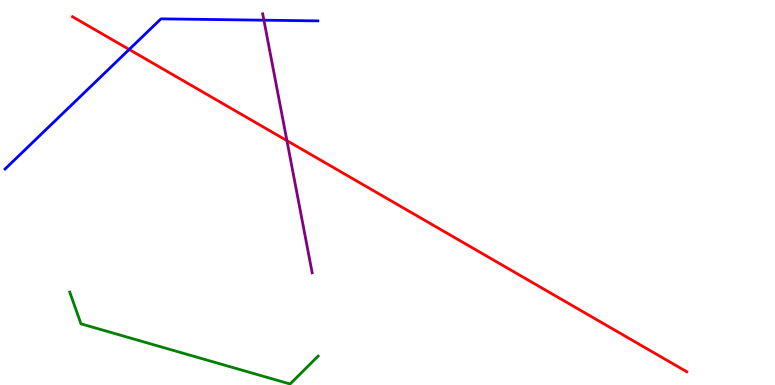[{'lines': ['blue', 'red'], 'intersections': [{'x': 1.67, 'y': 8.72}]}, {'lines': ['green', 'red'], 'intersections': []}, {'lines': ['purple', 'red'], 'intersections': [{'x': 3.7, 'y': 6.35}]}, {'lines': ['blue', 'green'], 'intersections': []}, {'lines': ['blue', 'purple'], 'intersections': [{'x': 3.41, 'y': 9.48}]}, {'lines': ['green', 'purple'], 'intersections': []}]